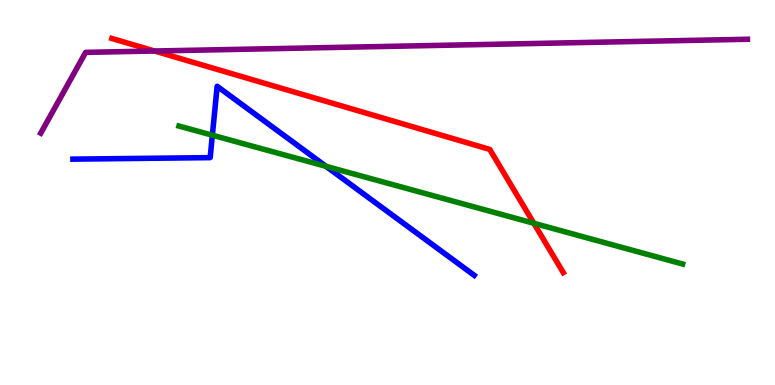[{'lines': ['blue', 'red'], 'intersections': []}, {'lines': ['green', 'red'], 'intersections': [{'x': 6.89, 'y': 4.2}]}, {'lines': ['purple', 'red'], 'intersections': [{'x': 1.99, 'y': 8.68}]}, {'lines': ['blue', 'green'], 'intersections': [{'x': 2.74, 'y': 6.49}, {'x': 4.21, 'y': 5.68}]}, {'lines': ['blue', 'purple'], 'intersections': []}, {'lines': ['green', 'purple'], 'intersections': []}]